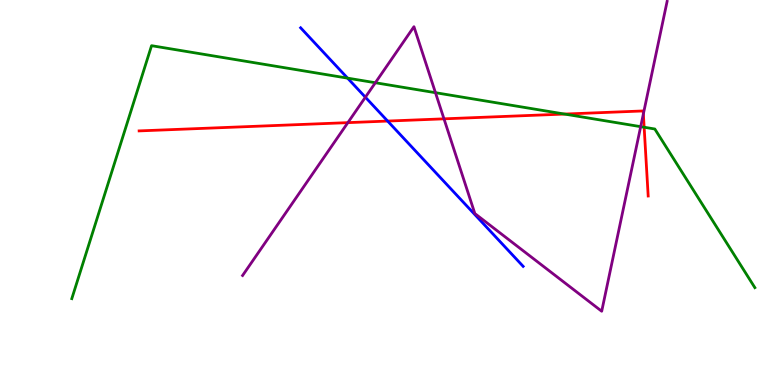[{'lines': ['blue', 'red'], 'intersections': [{'x': 5.0, 'y': 6.86}]}, {'lines': ['green', 'red'], 'intersections': [{'x': 7.28, 'y': 7.04}, {'x': 8.31, 'y': 6.7}]}, {'lines': ['purple', 'red'], 'intersections': [{'x': 4.49, 'y': 6.81}, {'x': 5.73, 'y': 6.91}, {'x': 8.3, 'y': 7.04}]}, {'lines': ['blue', 'green'], 'intersections': [{'x': 4.49, 'y': 7.97}]}, {'lines': ['blue', 'purple'], 'intersections': [{'x': 4.71, 'y': 7.48}]}, {'lines': ['green', 'purple'], 'intersections': [{'x': 4.84, 'y': 7.85}, {'x': 5.62, 'y': 7.59}, {'x': 8.27, 'y': 6.71}]}]